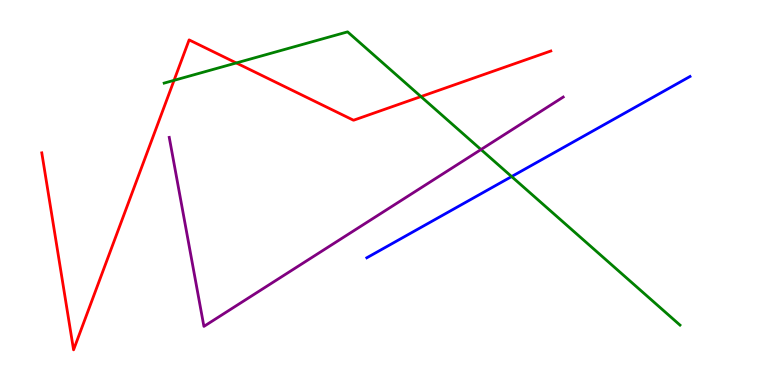[{'lines': ['blue', 'red'], 'intersections': []}, {'lines': ['green', 'red'], 'intersections': [{'x': 2.25, 'y': 7.91}, {'x': 3.05, 'y': 8.36}, {'x': 5.43, 'y': 7.49}]}, {'lines': ['purple', 'red'], 'intersections': []}, {'lines': ['blue', 'green'], 'intersections': [{'x': 6.6, 'y': 5.41}]}, {'lines': ['blue', 'purple'], 'intersections': []}, {'lines': ['green', 'purple'], 'intersections': [{'x': 6.21, 'y': 6.12}]}]